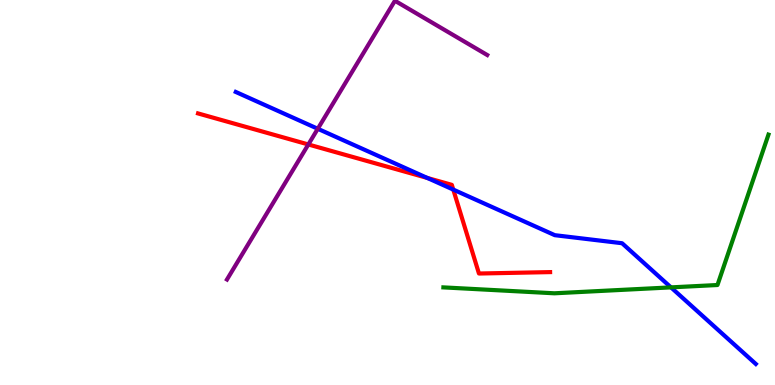[{'lines': ['blue', 'red'], 'intersections': [{'x': 5.51, 'y': 5.38}, {'x': 5.85, 'y': 5.08}]}, {'lines': ['green', 'red'], 'intersections': []}, {'lines': ['purple', 'red'], 'intersections': [{'x': 3.98, 'y': 6.25}]}, {'lines': ['blue', 'green'], 'intersections': [{'x': 8.66, 'y': 2.54}]}, {'lines': ['blue', 'purple'], 'intersections': [{'x': 4.1, 'y': 6.66}]}, {'lines': ['green', 'purple'], 'intersections': []}]